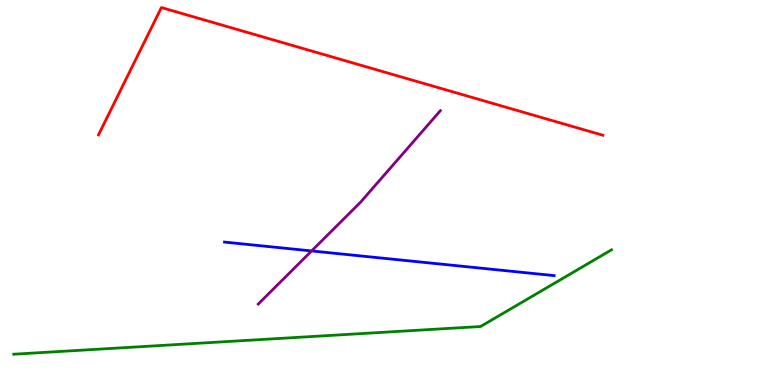[{'lines': ['blue', 'red'], 'intersections': []}, {'lines': ['green', 'red'], 'intersections': []}, {'lines': ['purple', 'red'], 'intersections': []}, {'lines': ['blue', 'green'], 'intersections': []}, {'lines': ['blue', 'purple'], 'intersections': [{'x': 4.02, 'y': 3.48}]}, {'lines': ['green', 'purple'], 'intersections': []}]